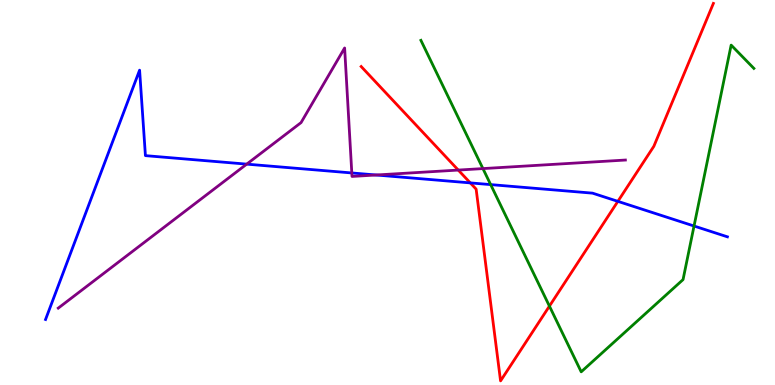[{'lines': ['blue', 'red'], 'intersections': [{'x': 6.07, 'y': 5.25}, {'x': 7.97, 'y': 4.77}]}, {'lines': ['green', 'red'], 'intersections': [{'x': 7.09, 'y': 2.05}]}, {'lines': ['purple', 'red'], 'intersections': [{'x': 5.91, 'y': 5.58}]}, {'lines': ['blue', 'green'], 'intersections': [{'x': 6.33, 'y': 5.21}, {'x': 8.96, 'y': 4.13}]}, {'lines': ['blue', 'purple'], 'intersections': [{'x': 3.18, 'y': 5.74}, {'x': 4.54, 'y': 5.51}, {'x': 4.85, 'y': 5.45}]}, {'lines': ['green', 'purple'], 'intersections': [{'x': 6.23, 'y': 5.62}]}]